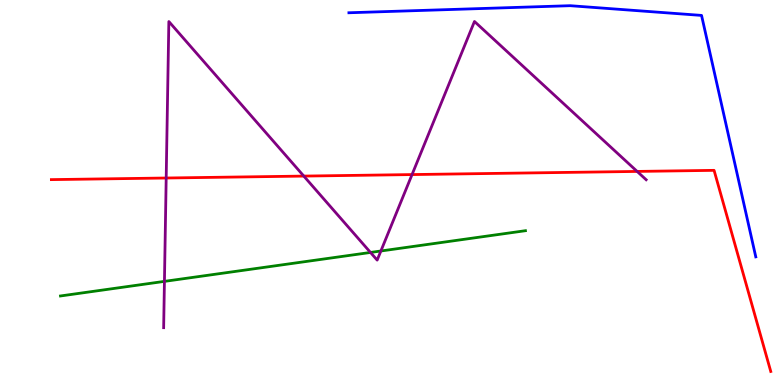[{'lines': ['blue', 'red'], 'intersections': []}, {'lines': ['green', 'red'], 'intersections': []}, {'lines': ['purple', 'red'], 'intersections': [{'x': 2.14, 'y': 5.38}, {'x': 3.92, 'y': 5.43}, {'x': 5.32, 'y': 5.47}, {'x': 8.22, 'y': 5.55}]}, {'lines': ['blue', 'green'], 'intersections': []}, {'lines': ['blue', 'purple'], 'intersections': []}, {'lines': ['green', 'purple'], 'intersections': [{'x': 2.12, 'y': 2.69}, {'x': 4.78, 'y': 3.44}, {'x': 4.91, 'y': 3.48}]}]